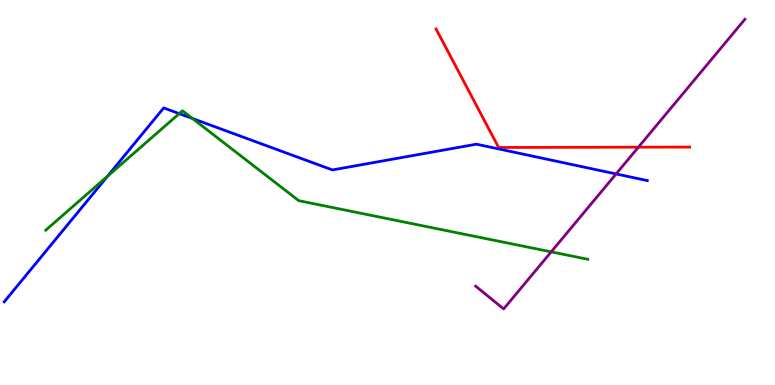[{'lines': ['blue', 'red'], 'intersections': []}, {'lines': ['green', 'red'], 'intersections': []}, {'lines': ['purple', 'red'], 'intersections': [{'x': 8.24, 'y': 6.18}]}, {'lines': ['blue', 'green'], 'intersections': [{'x': 1.39, 'y': 5.42}, {'x': 2.31, 'y': 7.05}, {'x': 2.48, 'y': 6.92}]}, {'lines': ['blue', 'purple'], 'intersections': [{'x': 7.95, 'y': 5.48}]}, {'lines': ['green', 'purple'], 'intersections': [{'x': 7.11, 'y': 3.46}]}]